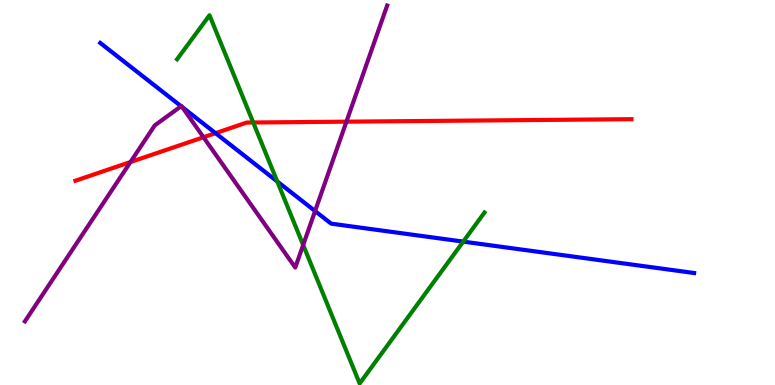[{'lines': ['blue', 'red'], 'intersections': [{'x': 2.78, 'y': 6.54}]}, {'lines': ['green', 'red'], 'intersections': [{'x': 3.27, 'y': 6.82}]}, {'lines': ['purple', 'red'], 'intersections': [{'x': 1.68, 'y': 5.79}, {'x': 2.63, 'y': 6.43}, {'x': 4.47, 'y': 6.84}]}, {'lines': ['blue', 'green'], 'intersections': [{'x': 3.58, 'y': 5.29}, {'x': 5.98, 'y': 3.72}]}, {'lines': ['blue', 'purple'], 'intersections': [{'x': 2.34, 'y': 7.24}, {'x': 2.35, 'y': 7.22}, {'x': 4.07, 'y': 4.52}]}, {'lines': ['green', 'purple'], 'intersections': [{'x': 3.91, 'y': 3.64}]}]